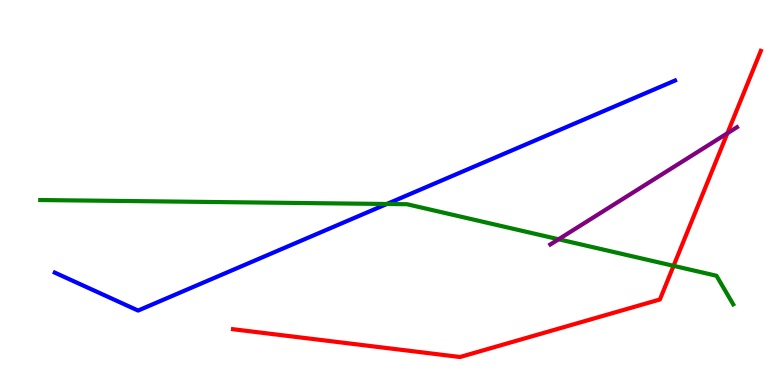[{'lines': ['blue', 'red'], 'intersections': []}, {'lines': ['green', 'red'], 'intersections': [{'x': 8.69, 'y': 3.1}]}, {'lines': ['purple', 'red'], 'intersections': [{'x': 9.39, 'y': 6.54}]}, {'lines': ['blue', 'green'], 'intersections': [{'x': 4.99, 'y': 4.7}]}, {'lines': ['blue', 'purple'], 'intersections': []}, {'lines': ['green', 'purple'], 'intersections': [{'x': 7.21, 'y': 3.79}]}]